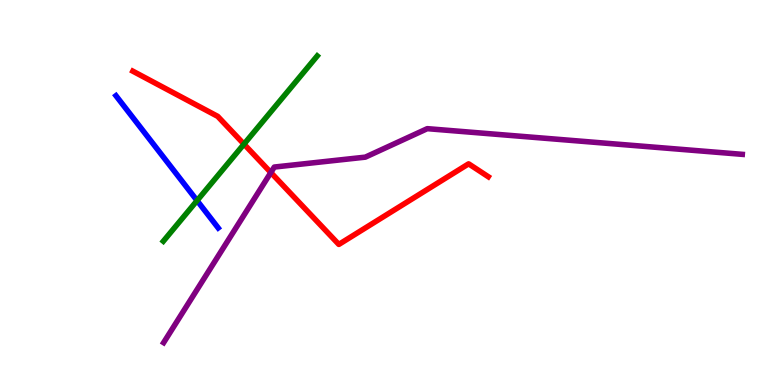[{'lines': ['blue', 'red'], 'intersections': []}, {'lines': ['green', 'red'], 'intersections': [{'x': 3.15, 'y': 6.26}]}, {'lines': ['purple', 'red'], 'intersections': [{'x': 3.49, 'y': 5.52}]}, {'lines': ['blue', 'green'], 'intersections': [{'x': 2.54, 'y': 4.79}]}, {'lines': ['blue', 'purple'], 'intersections': []}, {'lines': ['green', 'purple'], 'intersections': []}]